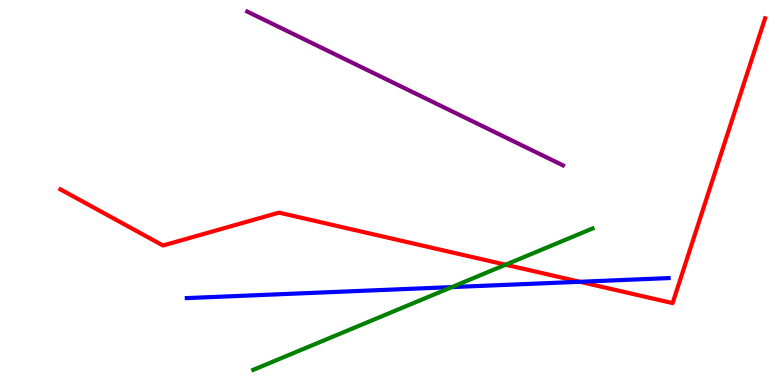[{'lines': ['blue', 'red'], 'intersections': [{'x': 7.48, 'y': 2.68}]}, {'lines': ['green', 'red'], 'intersections': [{'x': 6.52, 'y': 3.12}]}, {'lines': ['purple', 'red'], 'intersections': []}, {'lines': ['blue', 'green'], 'intersections': [{'x': 5.83, 'y': 2.54}]}, {'lines': ['blue', 'purple'], 'intersections': []}, {'lines': ['green', 'purple'], 'intersections': []}]